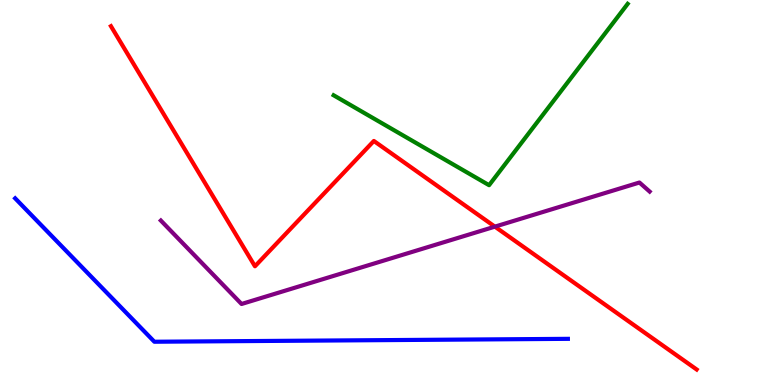[{'lines': ['blue', 'red'], 'intersections': []}, {'lines': ['green', 'red'], 'intersections': []}, {'lines': ['purple', 'red'], 'intersections': [{'x': 6.39, 'y': 4.11}]}, {'lines': ['blue', 'green'], 'intersections': []}, {'lines': ['blue', 'purple'], 'intersections': []}, {'lines': ['green', 'purple'], 'intersections': []}]